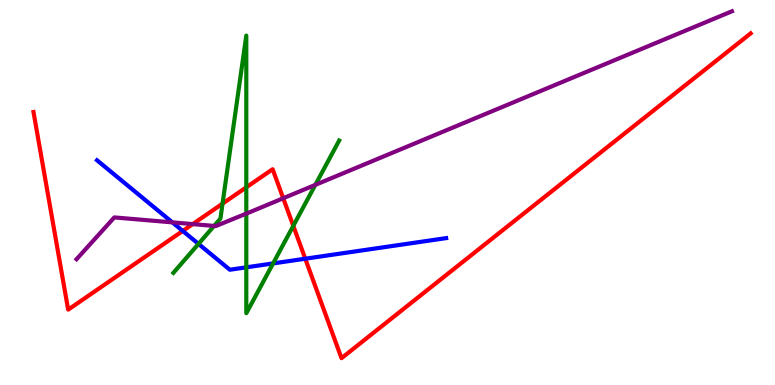[{'lines': ['blue', 'red'], 'intersections': [{'x': 2.36, 'y': 4.0}, {'x': 3.94, 'y': 3.28}]}, {'lines': ['green', 'red'], 'intersections': [{'x': 2.87, 'y': 4.71}, {'x': 3.18, 'y': 5.13}, {'x': 3.78, 'y': 4.13}]}, {'lines': ['purple', 'red'], 'intersections': [{'x': 2.49, 'y': 4.18}, {'x': 3.65, 'y': 4.85}]}, {'lines': ['blue', 'green'], 'intersections': [{'x': 2.56, 'y': 3.67}, {'x': 3.18, 'y': 3.06}, {'x': 3.52, 'y': 3.16}]}, {'lines': ['blue', 'purple'], 'intersections': [{'x': 2.22, 'y': 4.22}]}, {'lines': ['green', 'purple'], 'intersections': [{'x': 2.76, 'y': 4.13}, {'x': 3.18, 'y': 4.45}, {'x': 4.07, 'y': 5.2}]}]